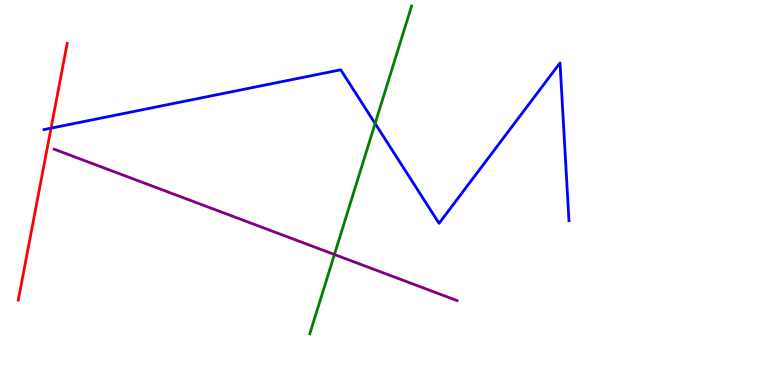[{'lines': ['blue', 'red'], 'intersections': [{'x': 0.659, 'y': 6.67}]}, {'lines': ['green', 'red'], 'intersections': []}, {'lines': ['purple', 'red'], 'intersections': []}, {'lines': ['blue', 'green'], 'intersections': [{'x': 4.84, 'y': 6.79}]}, {'lines': ['blue', 'purple'], 'intersections': []}, {'lines': ['green', 'purple'], 'intersections': [{'x': 4.32, 'y': 3.39}]}]